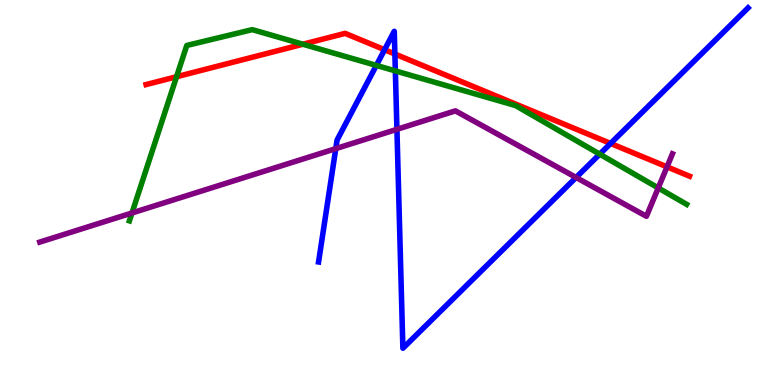[{'lines': ['blue', 'red'], 'intersections': [{'x': 4.96, 'y': 8.71}, {'x': 5.1, 'y': 8.6}, {'x': 7.88, 'y': 6.27}]}, {'lines': ['green', 'red'], 'intersections': [{'x': 2.28, 'y': 8.01}, {'x': 3.91, 'y': 8.85}]}, {'lines': ['purple', 'red'], 'intersections': [{'x': 8.61, 'y': 5.67}]}, {'lines': ['blue', 'green'], 'intersections': [{'x': 4.86, 'y': 8.3}, {'x': 5.1, 'y': 8.16}, {'x': 7.74, 'y': 6.0}]}, {'lines': ['blue', 'purple'], 'intersections': [{'x': 4.33, 'y': 6.14}, {'x': 5.12, 'y': 6.64}, {'x': 7.43, 'y': 5.39}]}, {'lines': ['green', 'purple'], 'intersections': [{'x': 1.7, 'y': 4.47}, {'x': 8.49, 'y': 5.12}]}]